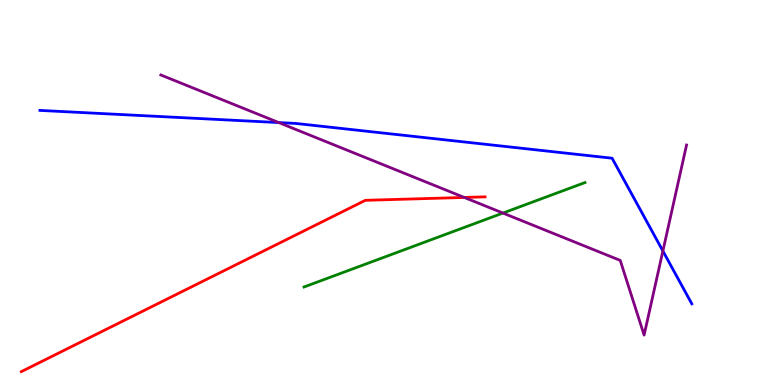[{'lines': ['blue', 'red'], 'intersections': []}, {'lines': ['green', 'red'], 'intersections': []}, {'lines': ['purple', 'red'], 'intersections': [{'x': 5.99, 'y': 4.87}]}, {'lines': ['blue', 'green'], 'intersections': []}, {'lines': ['blue', 'purple'], 'intersections': [{'x': 3.6, 'y': 6.82}, {'x': 8.55, 'y': 3.48}]}, {'lines': ['green', 'purple'], 'intersections': [{'x': 6.49, 'y': 4.47}]}]